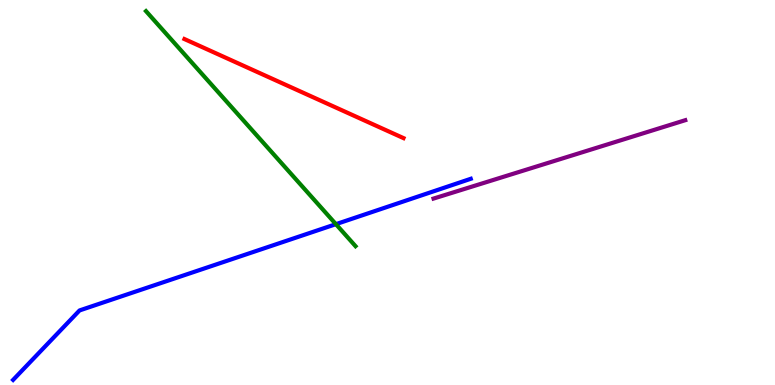[{'lines': ['blue', 'red'], 'intersections': []}, {'lines': ['green', 'red'], 'intersections': []}, {'lines': ['purple', 'red'], 'intersections': []}, {'lines': ['blue', 'green'], 'intersections': [{'x': 4.33, 'y': 4.18}]}, {'lines': ['blue', 'purple'], 'intersections': []}, {'lines': ['green', 'purple'], 'intersections': []}]